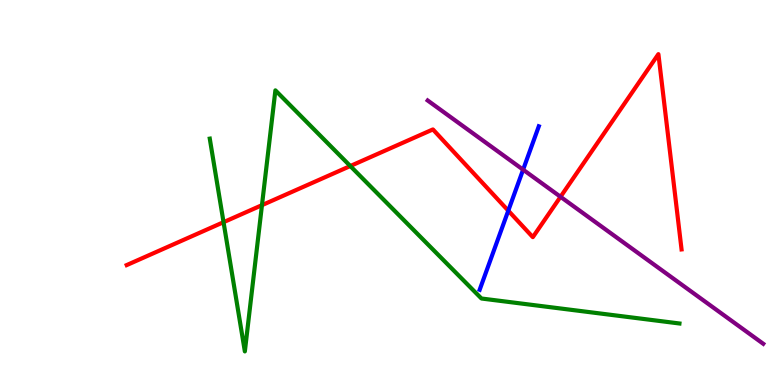[{'lines': ['blue', 'red'], 'intersections': [{'x': 6.56, 'y': 4.53}]}, {'lines': ['green', 'red'], 'intersections': [{'x': 2.88, 'y': 4.23}, {'x': 3.38, 'y': 4.67}, {'x': 4.52, 'y': 5.69}]}, {'lines': ['purple', 'red'], 'intersections': [{'x': 7.23, 'y': 4.89}]}, {'lines': ['blue', 'green'], 'intersections': []}, {'lines': ['blue', 'purple'], 'intersections': [{'x': 6.75, 'y': 5.59}]}, {'lines': ['green', 'purple'], 'intersections': []}]